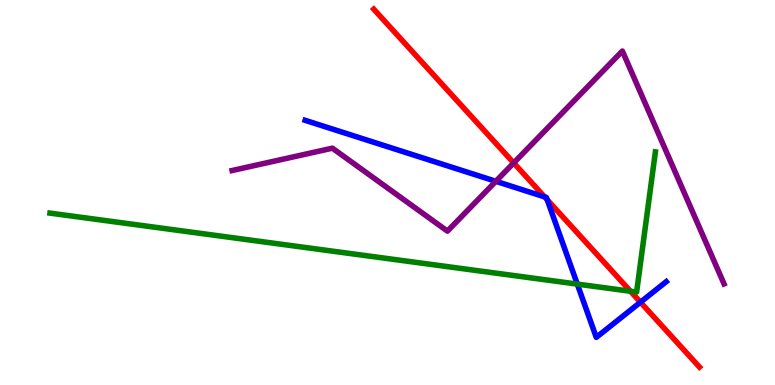[{'lines': ['blue', 'red'], 'intersections': [{'x': 7.03, 'y': 4.89}, {'x': 7.06, 'y': 4.81}, {'x': 8.26, 'y': 2.15}]}, {'lines': ['green', 'red'], 'intersections': [{'x': 8.14, 'y': 2.43}]}, {'lines': ['purple', 'red'], 'intersections': [{'x': 6.63, 'y': 5.77}]}, {'lines': ['blue', 'green'], 'intersections': [{'x': 7.45, 'y': 2.62}]}, {'lines': ['blue', 'purple'], 'intersections': [{'x': 6.4, 'y': 5.29}]}, {'lines': ['green', 'purple'], 'intersections': []}]